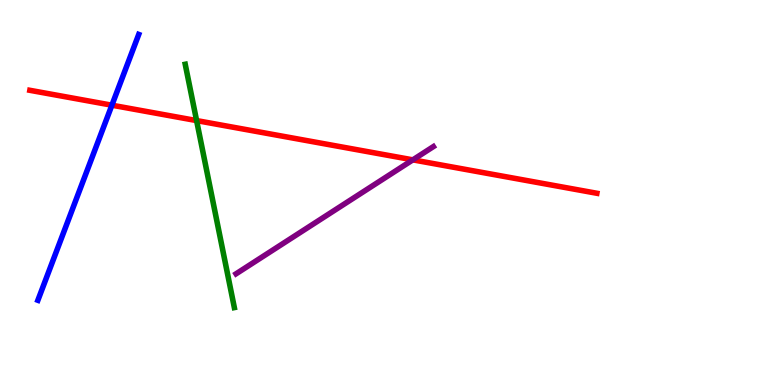[{'lines': ['blue', 'red'], 'intersections': [{'x': 1.44, 'y': 7.27}]}, {'lines': ['green', 'red'], 'intersections': [{'x': 2.54, 'y': 6.87}]}, {'lines': ['purple', 'red'], 'intersections': [{'x': 5.33, 'y': 5.85}]}, {'lines': ['blue', 'green'], 'intersections': []}, {'lines': ['blue', 'purple'], 'intersections': []}, {'lines': ['green', 'purple'], 'intersections': []}]